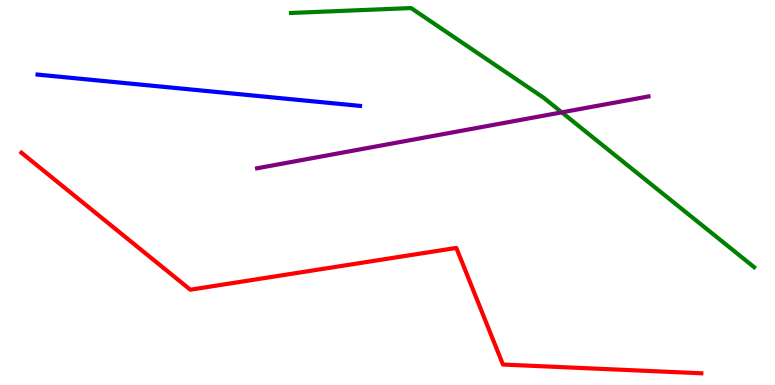[{'lines': ['blue', 'red'], 'intersections': []}, {'lines': ['green', 'red'], 'intersections': []}, {'lines': ['purple', 'red'], 'intersections': []}, {'lines': ['blue', 'green'], 'intersections': []}, {'lines': ['blue', 'purple'], 'intersections': []}, {'lines': ['green', 'purple'], 'intersections': [{'x': 7.25, 'y': 7.08}]}]